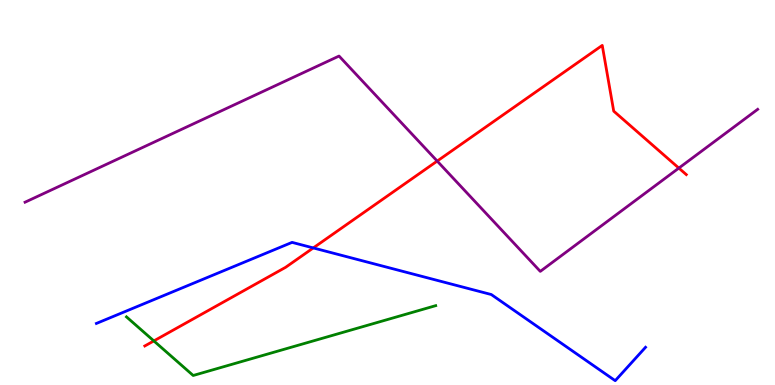[{'lines': ['blue', 'red'], 'intersections': [{'x': 4.04, 'y': 3.56}]}, {'lines': ['green', 'red'], 'intersections': [{'x': 1.99, 'y': 1.14}]}, {'lines': ['purple', 'red'], 'intersections': [{'x': 5.64, 'y': 5.82}, {'x': 8.76, 'y': 5.63}]}, {'lines': ['blue', 'green'], 'intersections': []}, {'lines': ['blue', 'purple'], 'intersections': []}, {'lines': ['green', 'purple'], 'intersections': []}]